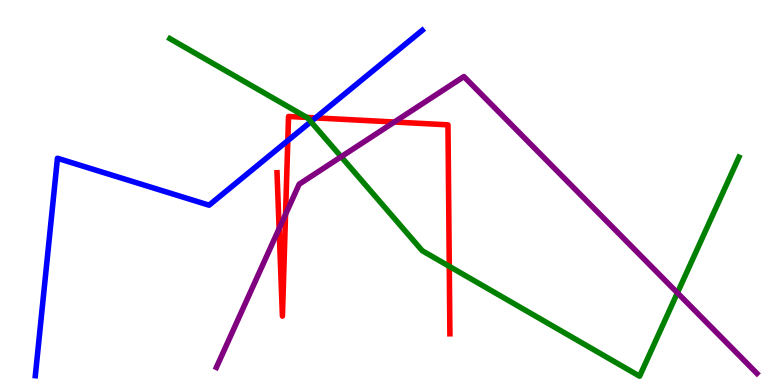[{'lines': ['blue', 'red'], 'intersections': [{'x': 3.71, 'y': 6.35}, {'x': 4.07, 'y': 6.94}]}, {'lines': ['green', 'red'], 'intersections': [{'x': 3.96, 'y': 6.95}, {'x': 5.8, 'y': 3.08}]}, {'lines': ['purple', 'red'], 'intersections': [{'x': 3.6, 'y': 4.06}, {'x': 3.68, 'y': 4.43}, {'x': 5.09, 'y': 6.83}]}, {'lines': ['blue', 'green'], 'intersections': [{'x': 4.01, 'y': 6.84}]}, {'lines': ['blue', 'purple'], 'intersections': []}, {'lines': ['green', 'purple'], 'intersections': [{'x': 4.4, 'y': 5.93}, {'x': 8.74, 'y': 2.39}]}]